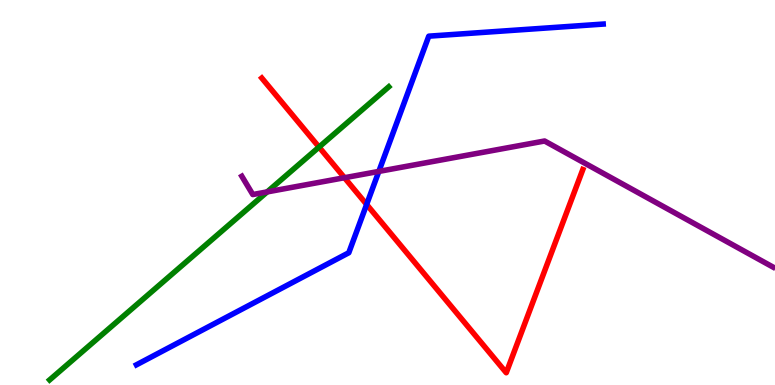[{'lines': ['blue', 'red'], 'intersections': [{'x': 4.73, 'y': 4.69}]}, {'lines': ['green', 'red'], 'intersections': [{'x': 4.12, 'y': 6.18}]}, {'lines': ['purple', 'red'], 'intersections': [{'x': 4.44, 'y': 5.38}]}, {'lines': ['blue', 'green'], 'intersections': []}, {'lines': ['blue', 'purple'], 'intersections': [{'x': 4.89, 'y': 5.55}]}, {'lines': ['green', 'purple'], 'intersections': [{'x': 3.45, 'y': 5.02}]}]